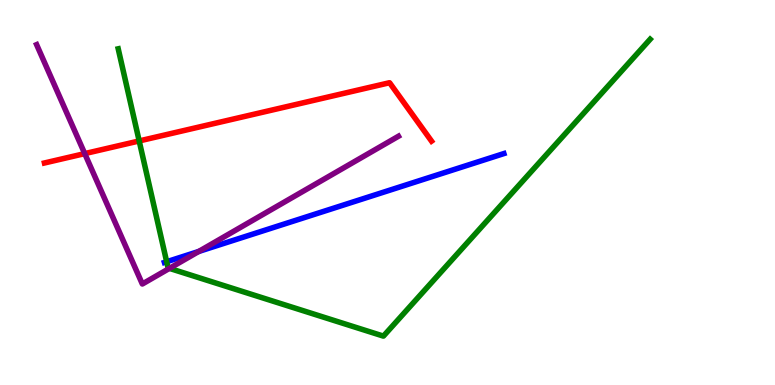[{'lines': ['blue', 'red'], 'intersections': []}, {'lines': ['green', 'red'], 'intersections': [{'x': 1.8, 'y': 6.34}]}, {'lines': ['purple', 'red'], 'intersections': [{'x': 1.09, 'y': 6.01}]}, {'lines': ['blue', 'green'], 'intersections': [{'x': 2.15, 'y': 3.2}]}, {'lines': ['blue', 'purple'], 'intersections': [{'x': 2.56, 'y': 3.47}]}, {'lines': ['green', 'purple'], 'intersections': [{'x': 2.19, 'y': 3.03}]}]